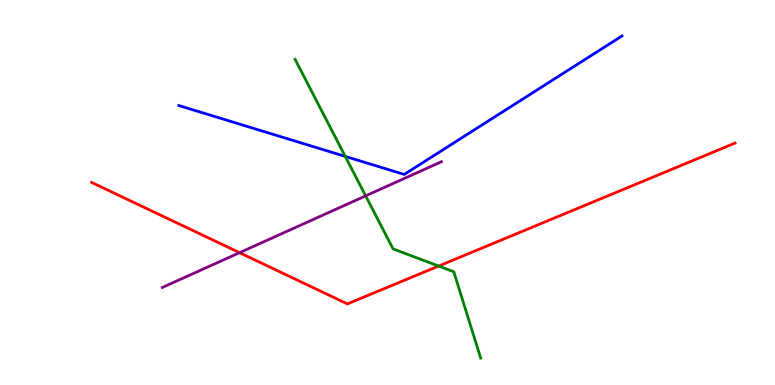[{'lines': ['blue', 'red'], 'intersections': []}, {'lines': ['green', 'red'], 'intersections': [{'x': 5.66, 'y': 3.09}]}, {'lines': ['purple', 'red'], 'intersections': [{'x': 3.09, 'y': 3.44}]}, {'lines': ['blue', 'green'], 'intersections': [{'x': 4.45, 'y': 5.94}]}, {'lines': ['blue', 'purple'], 'intersections': []}, {'lines': ['green', 'purple'], 'intersections': [{'x': 4.72, 'y': 4.91}]}]